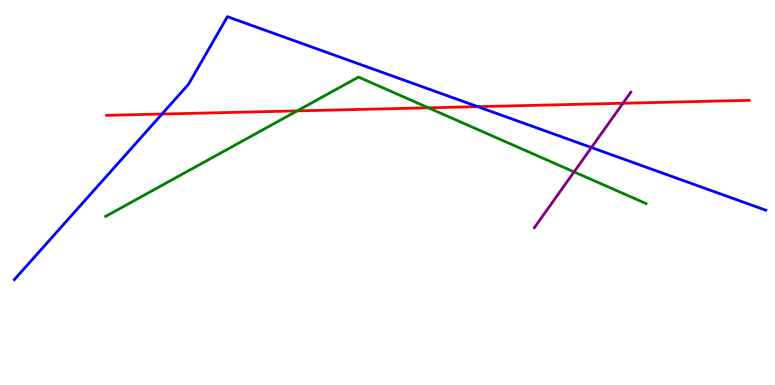[{'lines': ['blue', 'red'], 'intersections': [{'x': 2.09, 'y': 7.04}, {'x': 6.16, 'y': 7.23}]}, {'lines': ['green', 'red'], 'intersections': [{'x': 3.83, 'y': 7.12}, {'x': 5.53, 'y': 7.2}]}, {'lines': ['purple', 'red'], 'intersections': [{'x': 8.04, 'y': 7.32}]}, {'lines': ['blue', 'green'], 'intersections': []}, {'lines': ['blue', 'purple'], 'intersections': [{'x': 7.63, 'y': 6.17}]}, {'lines': ['green', 'purple'], 'intersections': [{'x': 7.41, 'y': 5.54}]}]